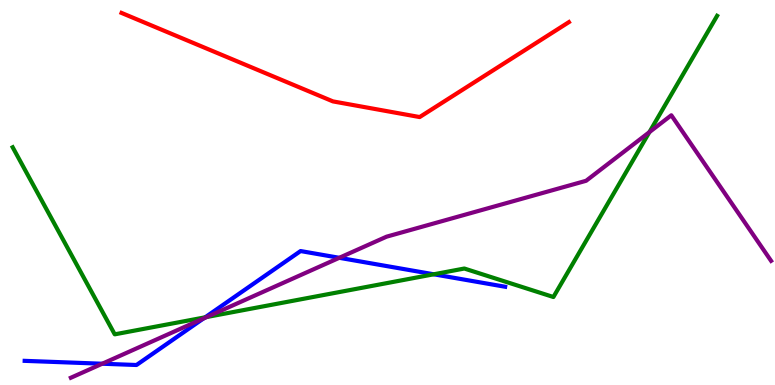[{'lines': ['blue', 'red'], 'intersections': []}, {'lines': ['green', 'red'], 'intersections': []}, {'lines': ['purple', 'red'], 'intersections': []}, {'lines': ['blue', 'green'], 'intersections': [{'x': 2.65, 'y': 1.76}, {'x': 5.6, 'y': 2.88}]}, {'lines': ['blue', 'purple'], 'intersections': [{'x': 1.32, 'y': 0.553}, {'x': 2.63, 'y': 1.73}, {'x': 4.38, 'y': 3.3}]}, {'lines': ['green', 'purple'], 'intersections': [{'x': 2.67, 'y': 1.77}, {'x': 8.38, 'y': 6.57}]}]